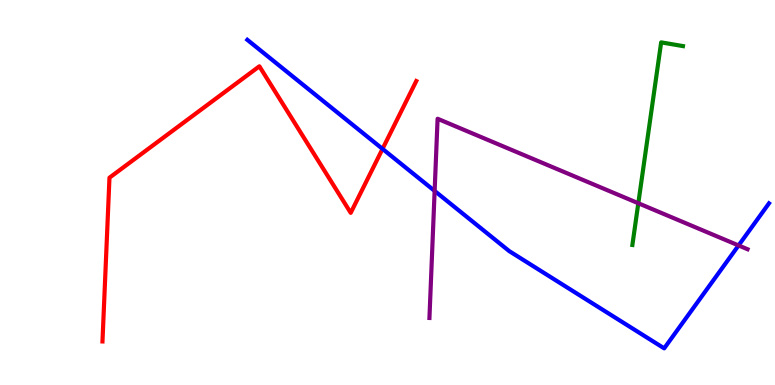[{'lines': ['blue', 'red'], 'intersections': [{'x': 4.94, 'y': 6.13}]}, {'lines': ['green', 'red'], 'intersections': []}, {'lines': ['purple', 'red'], 'intersections': []}, {'lines': ['blue', 'green'], 'intersections': []}, {'lines': ['blue', 'purple'], 'intersections': [{'x': 5.61, 'y': 5.04}, {'x': 9.53, 'y': 3.62}]}, {'lines': ['green', 'purple'], 'intersections': [{'x': 8.24, 'y': 4.72}]}]